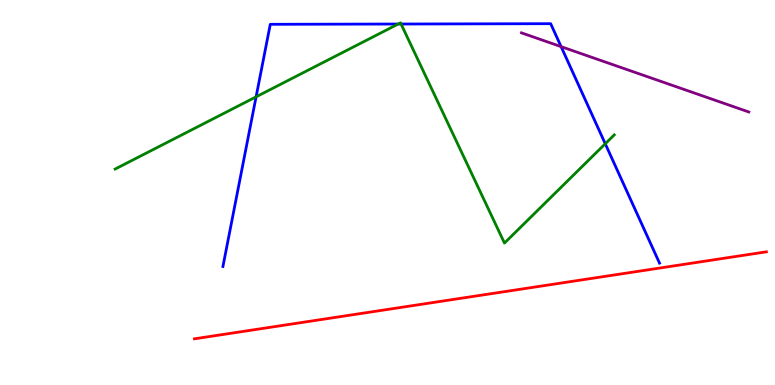[{'lines': ['blue', 'red'], 'intersections': []}, {'lines': ['green', 'red'], 'intersections': []}, {'lines': ['purple', 'red'], 'intersections': []}, {'lines': ['blue', 'green'], 'intersections': [{'x': 3.3, 'y': 7.48}, {'x': 5.14, 'y': 9.38}, {'x': 5.18, 'y': 9.38}, {'x': 7.81, 'y': 6.27}]}, {'lines': ['blue', 'purple'], 'intersections': [{'x': 7.24, 'y': 8.79}]}, {'lines': ['green', 'purple'], 'intersections': []}]